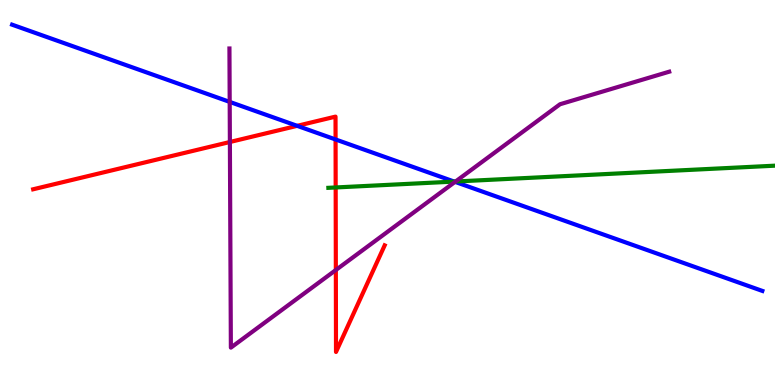[{'lines': ['blue', 'red'], 'intersections': [{'x': 3.83, 'y': 6.73}, {'x': 4.33, 'y': 6.38}]}, {'lines': ['green', 'red'], 'intersections': [{'x': 4.33, 'y': 5.13}]}, {'lines': ['purple', 'red'], 'intersections': [{'x': 2.97, 'y': 6.31}, {'x': 4.33, 'y': 2.99}]}, {'lines': ['blue', 'green'], 'intersections': [{'x': 5.86, 'y': 5.28}]}, {'lines': ['blue', 'purple'], 'intersections': [{'x': 2.96, 'y': 7.35}, {'x': 5.87, 'y': 5.28}]}, {'lines': ['green', 'purple'], 'intersections': [{'x': 5.88, 'y': 5.29}]}]